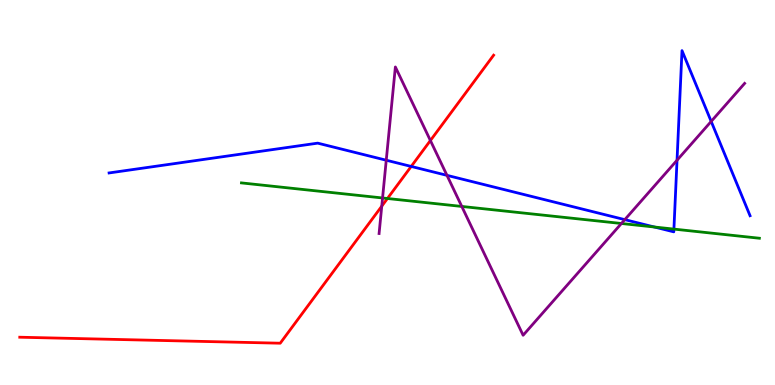[{'lines': ['blue', 'red'], 'intersections': [{'x': 5.31, 'y': 5.68}]}, {'lines': ['green', 'red'], 'intersections': [{'x': 5.0, 'y': 4.84}]}, {'lines': ['purple', 'red'], 'intersections': [{'x': 4.93, 'y': 4.64}, {'x': 5.55, 'y': 6.35}]}, {'lines': ['blue', 'green'], 'intersections': [{'x': 8.44, 'y': 4.1}, {'x': 8.7, 'y': 4.05}]}, {'lines': ['blue', 'purple'], 'intersections': [{'x': 4.98, 'y': 5.84}, {'x': 5.77, 'y': 5.45}, {'x': 8.06, 'y': 4.3}, {'x': 8.74, 'y': 5.84}, {'x': 9.18, 'y': 6.85}]}, {'lines': ['green', 'purple'], 'intersections': [{'x': 4.94, 'y': 4.86}, {'x': 5.96, 'y': 4.64}, {'x': 8.02, 'y': 4.19}]}]